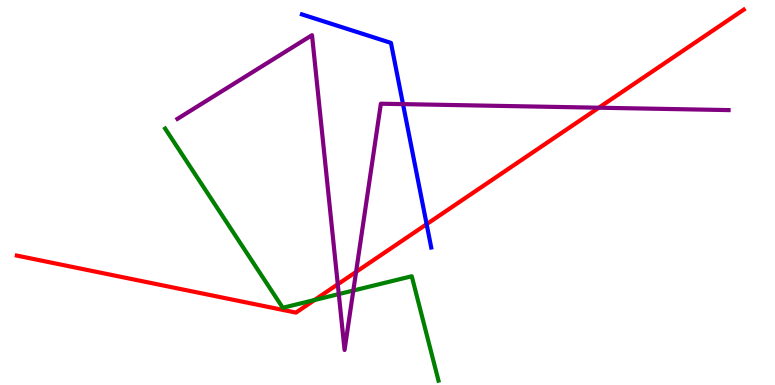[{'lines': ['blue', 'red'], 'intersections': [{'x': 5.5, 'y': 4.18}]}, {'lines': ['green', 'red'], 'intersections': [{'x': 4.06, 'y': 2.21}]}, {'lines': ['purple', 'red'], 'intersections': [{'x': 4.36, 'y': 2.62}, {'x': 4.59, 'y': 2.94}, {'x': 7.73, 'y': 7.2}]}, {'lines': ['blue', 'green'], 'intersections': []}, {'lines': ['blue', 'purple'], 'intersections': [{'x': 5.2, 'y': 7.3}]}, {'lines': ['green', 'purple'], 'intersections': [{'x': 4.37, 'y': 2.36}, {'x': 4.56, 'y': 2.45}]}]